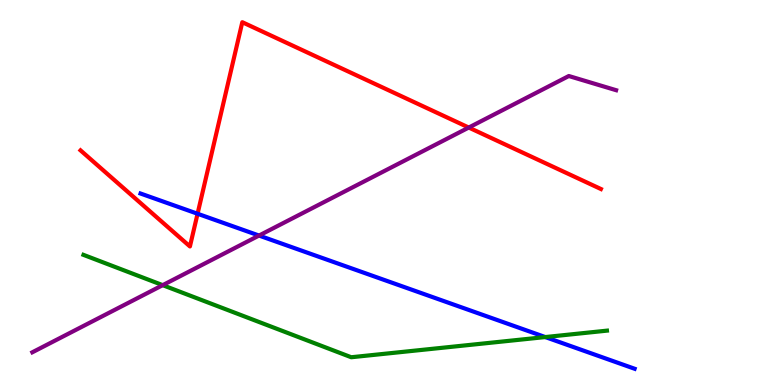[{'lines': ['blue', 'red'], 'intersections': [{'x': 2.55, 'y': 4.45}]}, {'lines': ['green', 'red'], 'intersections': []}, {'lines': ['purple', 'red'], 'intersections': [{'x': 6.05, 'y': 6.69}]}, {'lines': ['blue', 'green'], 'intersections': [{'x': 7.04, 'y': 1.25}]}, {'lines': ['blue', 'purple'], 'intersections': [{'x': 3.34, 'y': 3.88}]}, {'lines': ['green', 'purple'], 'intersections': [{'x': 2.1, 'y': 2.59}]}]